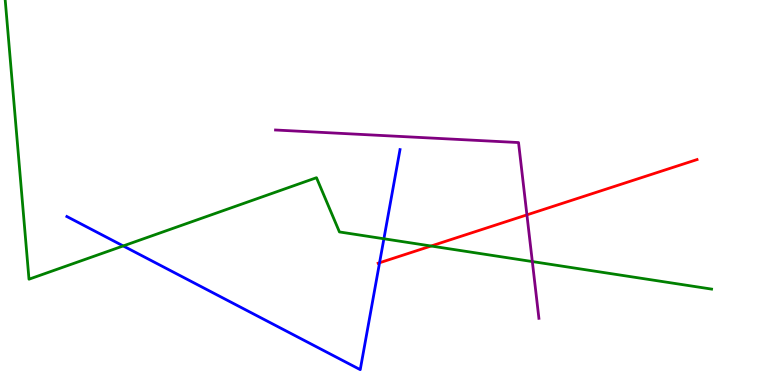[{'lines': ['blue', 'red'], 'intersections': [{'x': 4.9, 'y': 3.17}]}, {'lines': ['green', 'red'], 'intersections': [{'x': 5.56, 'y': 3.61}]}, {'lines': ['purple', 'red'], 'intersections': [{'x': 6.8, 'y': 4.42}]}, {'lines': ['blue', 'green'], 'intersections': [{'x': 1.59, 'y': 3.61}, {'x': 4.95, 'y': 3.8}]}, {'lines': ['blue', 'purple'], 'intersections': []}, {'lines': ['green', 'purple'], 'intersections': [{'x': 6.87, 'y': 3.21}]}]